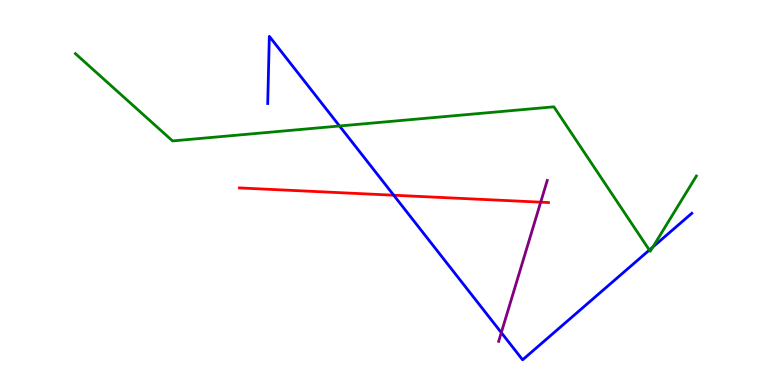[{'lines': ['blue', 'red'], 'intersections': [{'x': 5.08, 'y': 4.93}]}, {'lines': ['green', 'red'], 'intersections': []}, {'lines': ['purple', 'red'], 'intersections': [{'x': 6.98, 'y': 4.75}]}, {'lines': ['blue', 'green'], 'intersections': [{'x': 4.38, 'y': 6.73}, {'x': 8.38, 'y': 3.51}, {'x': 8.42, 'y': 3.58}]}, {'lines': ['blue', 'purple'], 'intersections': [{'x': 6.47, 'y': 1.36}]}, {'lines': ['green', 'purple'], 'intersections': []}]